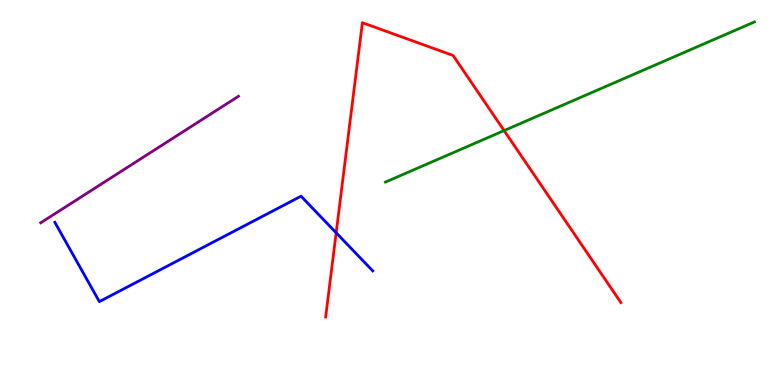[{'lines': ['blue', 'red'], 'intersections': [{'x': 4.34, 'y': 3.95}]}, {'lines': ['green', 'red'], 'intersections': [{'x': 6.5, 'y': 6.61}]}, {'lines': ['purple', 'red'], 'intersections': []}, {'lines': ['blue', 'green'], 'intersections': []}, {'lines': ['blue', 'purple'], 'intersections': []}, {'lines': ['green', 'purple'], 'intersections': []}]